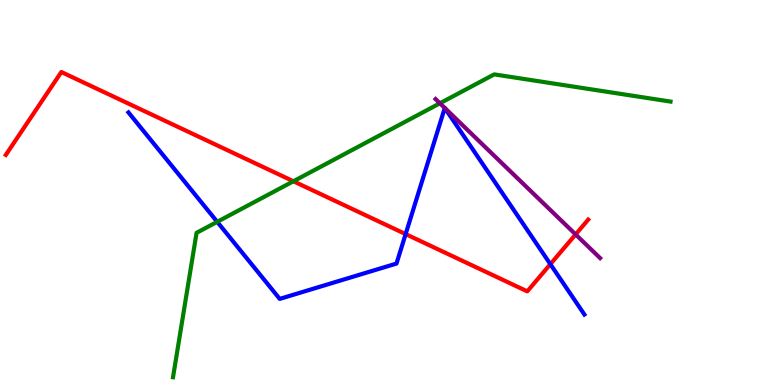[{'lines': ['blue', 'red'], 'intersections': [{'x': 5.23, 'y': 3.92}, {'x': 7.1, 'y': 3.14}]}, {'lines': ['green', 'red'], 'intersections': [{'x': 3.79, 'y': 5.29}]}, {'lines': ['purple', 'red'], 'intersections': [{'x': 7.43, 'y': 3.91}]}, {'lines': ['blue', 'green'], 'intersections': [{'x': 2.8, 'y': 4.24}]}, {'lines': ['blue', 'purple'], 'intersections': [{'x': 5.74, 'y': 7.2}, {'x': 5.74, 'y': 7.19}]}, {'lines': ['green', 'purple'], 'intersections': [{'x': 5.68, 'y': 7.32}]}]